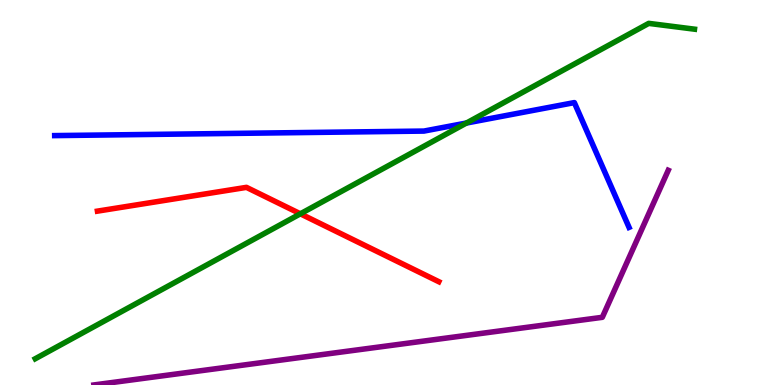[{'lines': ['blue', 'red'], 'intersections': []}, {'lines': ['green', 'red'], 'intersections': [{'x': 3.88, 'y': 4.45}]}, {'lines': ['purple', 'red'], 'intersections': []}, {'lines': ['blue', 'green'], 'intersections': [{'x': 6.02, 'y': 6.8}]}, {'lines': ['blue', 'purple'], 'intersections': []}, {'lines': ['green', 'purple'], 'intersections': []}]